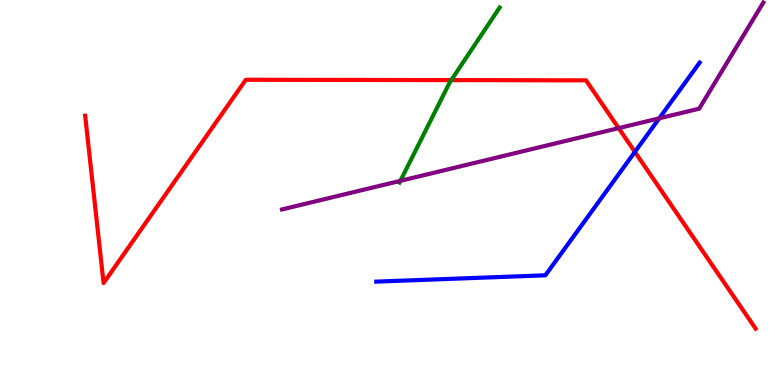[{'lines': ['blue', 'red'], 'intersections': [{'x': 8.19, 'y': 6.05}]}, {'lines': ['green', 'red'], 'intersections': [{'x': 5.82, 'y': 7.92}]}, {'lines': ['purple', 'red'], 'intersections': [{'x': 7.98, 'y': 6.67}]}, {'lines': ['blue', 'green'], 'intersections': []}, {'lines': ['blue', 'purple'], 'intersections': [{'x': 8.51, 'y': 6.93}]}, {'lines': ['green', 'purple'], 'intersections': [{'x': 5.17, 'y': 5.3}]}]